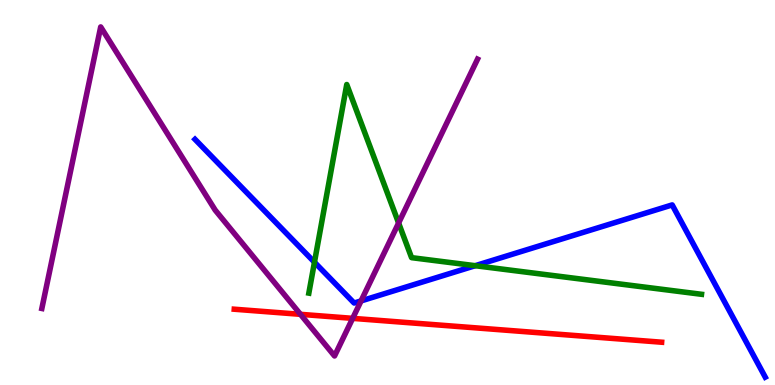[{'lines': ['blue', 'red'], 'intersections': []}, {'lines': ['green', 'red'], 'intersections': []}, {'lines': ['purple', 'red'], 'intersections': [{'x': 3.88, 'y': 1.84}, {'x': 4.55, 'y': 1.73}]}, {'lines': ['blue', 'green'], 'intersections': [{'x': 4.06, 'y': 3.19}, {'x': 6.13, 'y': 3.1}]}, {'lines': ['blue', 'purple'], 'intersections': [{'x': 4.66, 'y': 2.18}]}, {'lines': ['green', 'purple'], 'intersections': [{'x': 5.14, 'y': 4.21}]}]